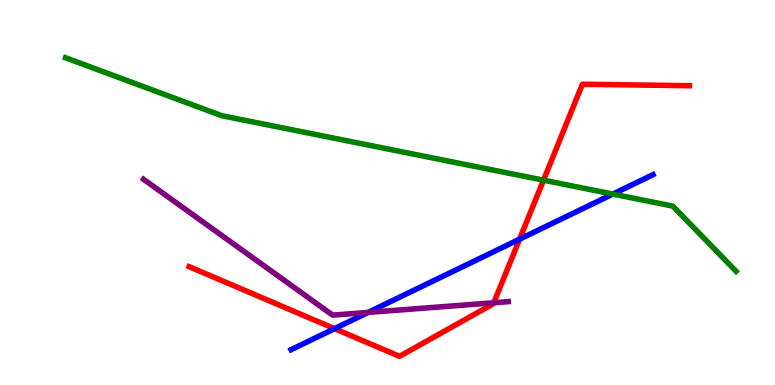[{'lines': ['blue', 'red'], 'intersections': [{'x': 4.32, 'y': 1.46}, {'x': 6.7, 'y': 3.79}]}, {'lines': ['green', 'red'], 'intersections': [{'x': 7.01, 'y': 5.32}]}, {'lines': ['purple', 'red'], 'intersections': [{'x': 6.37, 'y': 2.14}]}, {'lines': ['blue', 'green'], 'intersections': [{'x': 7.91, 'y': 4.96}]}, {'lines': ['blue', 'purple'], 'intersections': [{'x': 4.75, 'y': 1.89}]}, {'lines': ['green', 'purple'], 'intersections': []}]